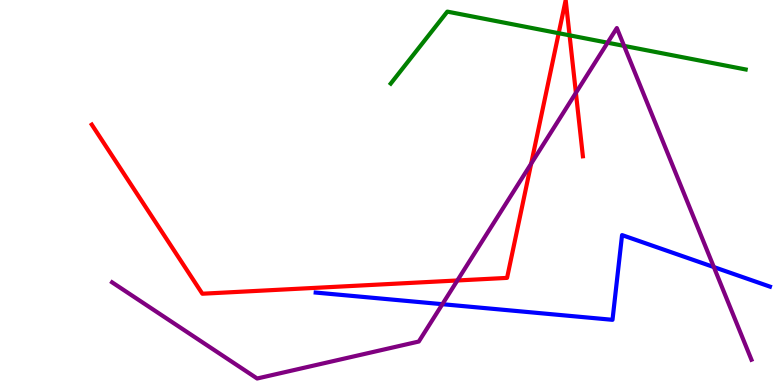[{'lines': ['blue', 'red'], 'intersections': []}, {'lines': ['green', 'red'], 'intersections': [{'x': 7.21, 'y': 9.14}, {'x': 7.35, 'y': 9.08}]}, {'lines': ['purple', 'red'], 'intersections': [{'x': 5.9, 'y': 2.71}, {'x': 6.85, 'y': 5.75}, {'x': 7.43, 'y': 7.59}]}, {'lines': ['blue', 'green'], 'intersections': []}, {'lines': ['blue', 'purple'], 'intersections': [{'x': 5.71, 'y': 2.1}, {'x': 9.21, 'y': 3.06}]}, {'lines': ['green', 'purple'], 'intersections': [{'x': 7.84, 'y': 8.89}, {'x': 8.05, 'y': 8.81}]}]